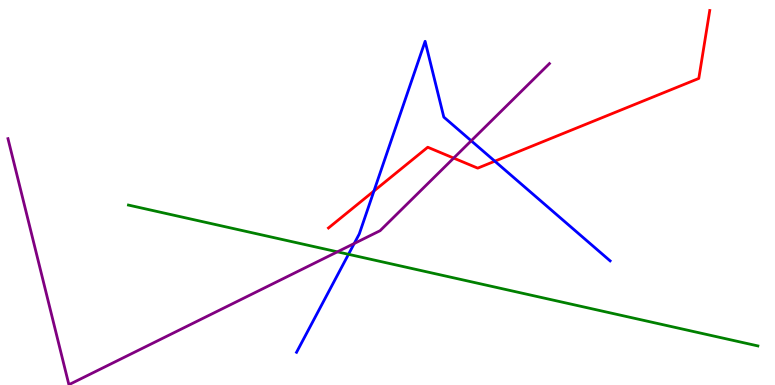[{'lines': ['blue', 'red'], 'intersections': [{'x': 4.83, 'y': 5.04}, {'x': 6.38, 'y': 5.81}]}, {'lines': ['green', 'red'], 'intersections': []}, {'lines': ['purple', 'red'], 'intersections': [{'x': 5.85, 'y': 5.89}]}, {'lines': ['blue', 'green'], 'intersections': [{'x': 4.5, 'y': 3.39}]}, {'lines': ['blue', 'purple'], 'intersections': [{'x': 4.57, 'y': 3.68}, {'x': 6.08, 'y': 6.34}]}, {'lines': ['green', 'purple'], 'intersections': [{'x': 4.35, 'y': 3.46}]}]